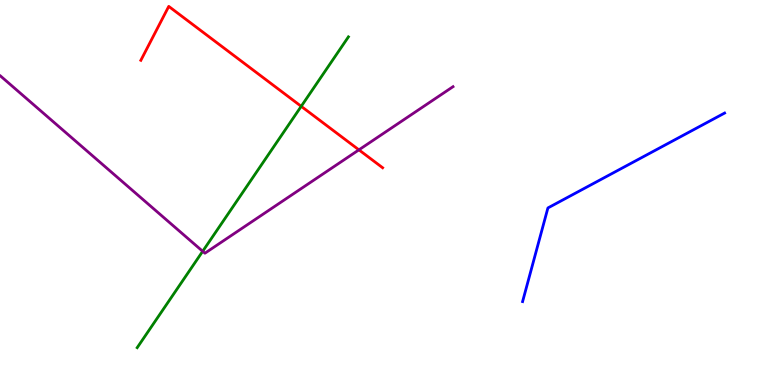[{'lines': ['blue', 'red'], 'intersections': []}, {'lines': ['green', 'red'], 'intersections': [{'x': 3.89, 'y': 7.24}]}, {'lines': ['purple', 'red'], 'intersections': [{'x': 4.63, 'y': 6.11}]}, {'lines': ['blue', 'green'], 'intersections': []}, {'lines': ['blue', 'purple'], 'intersections': []}, {'lines': ['green', 'purple'], 'intersections': [{'x': 2.62, 'y': 3.47}]}]